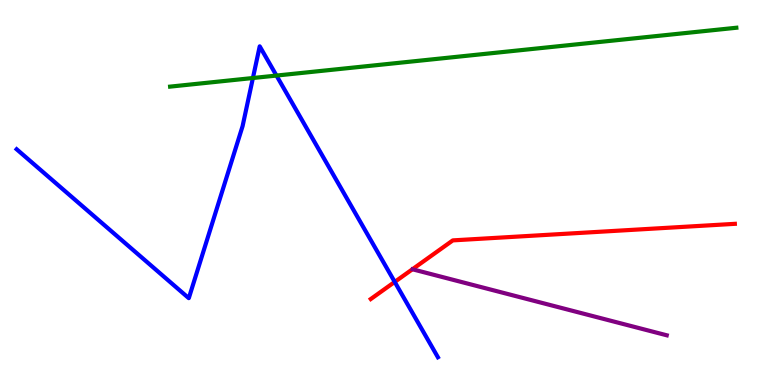[{'lines': ['blue', 'red'], 'intersections': [{'x': 5.09, 'y': 2.68}]}, {'lines': ['green', 'red'], 'intersections': []}, {'lines': ['purple', 'red'], 'intersections': []}, {'lines': ['blue', 'green'], 'intersections': [{'x': 3.26, 'y': 7.97}, {'x': 3.57, 'y': 8.04}]}, {'lines': ['blue', 'purple'], 'intersections': []}, {'lines': ['green', 'purple'], 'intersections': []}]